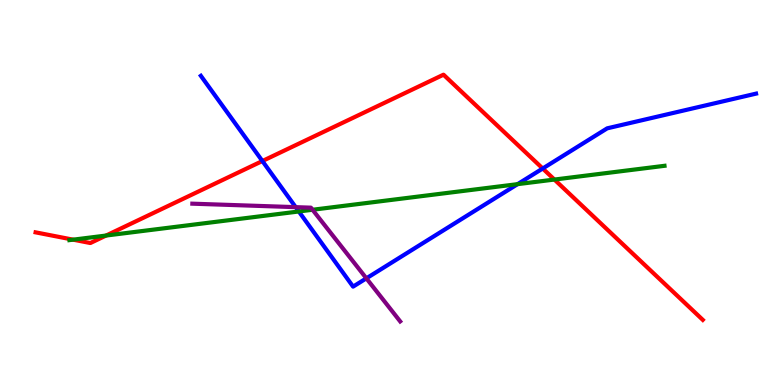[{'lines': ['blue', 'red'], 'intersections': [{'x': 3.39, 'y': 5.82}, {'x': 7.0, 'y': 5.62}]}, {'lines': ['green', 'red'], 'intersections': [{'x': 0.943, 'y': 3.77}, {'x': 1.37, 'y': 3.88}, {'x': 7.15, 'y': 5.34}]}, {'lines': ['purple', 'red'], 'intersections': []}, {'lines': ['blue', 'green'], 'intersections': [{'x': 3.86, 'y': 4.51}, {'x': 6.68, 'y': 5.22}]}, {'lines': ['blue', 'purple'], 'intersections': [{'x': 3.82, 'y': 4.62}, {'x': 4.73, 'y': 2.77}]}, {'lines': ['green', 'purple'], 'intersections': [{'x': 4.03, 'y': 4.55}]}]